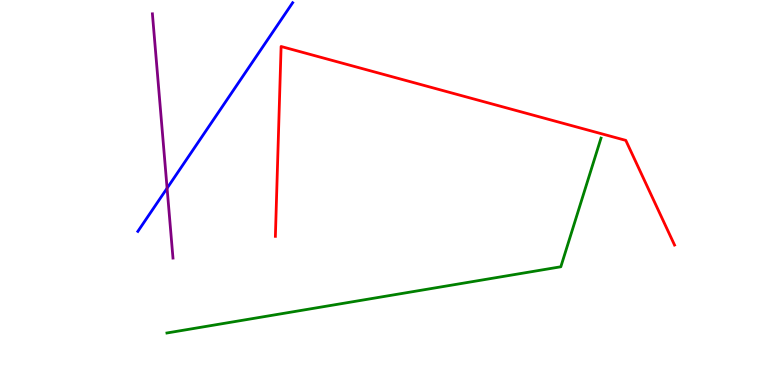[{'lines': ['blue', 'red'], 'intersections': []}, {'lines': ['green', 'red'], 'intersections': []}, {'lines': ['purple', 'red'], 'intersections': []}, {'lines': ['blue', 'green'], 'intersections': []}, {'lines': ['blue', 'purple'], 'intersections': [{'x': 2.16, 'y': 5.11}]}, {'lines': ['green', 'purple'], 'intersections': []}]